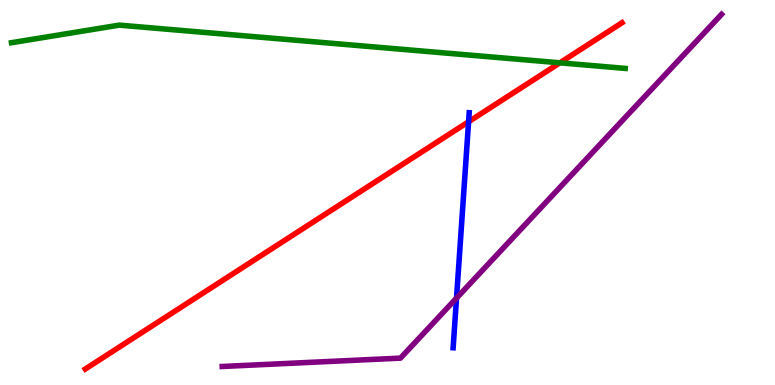[{'lines': ['blue', 'red'], 'intersections': [{'x': 6.05, 'y': 6.84}]}, {'lines': ['green', 'red'], 'intersections': [{'x': 7.22, 'y': 8.37}]}, {'lines': ['purple', 'red'], 'intersections': []}, {'lines': ['blue', 'green'], 'intersections': []}, {'lines': ['blue', 'purple'], 'intersections': [{'x': 5.89, 'y': 2.26}]}, {'lines': ['green', 'purple'], 'intersections': []}]